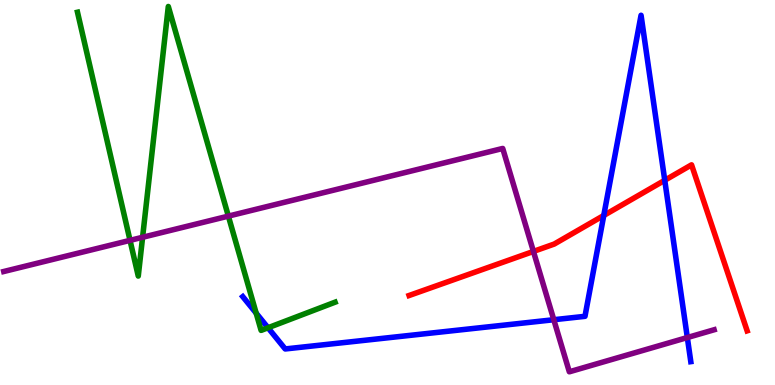[{'lines': ['blue', 'red'], 'intersections': [{'x': 7.79, 'y': 4.4}, {'x': 8.58, 'y': 5.32}]}, {'lines': ['green', 'red'], 'intersections': []}, {'lines': ['purple', 'red'], 'intersections': [{'x': 6.88, 'y': 3.47}]}, {'lines': ['blue', 'green'], 'intersections': [{'x': 3.31, 'y': 1.87}, {'x': 3.46, 'y': 1.49}]}, {'lines': ['blue', 'purple'], 'intersections': [{'x': 7.15, 'y': 1.7}, {'x': 8.87, 'y': 1.23}]}, {'lines': ['green', 'purple'], 'intersections': [{'x': 1.68, 'y': 3.76}, {'x': 1.84, 'y': 3.84}, {'x': 2.95, 'y': 4.39}]}]